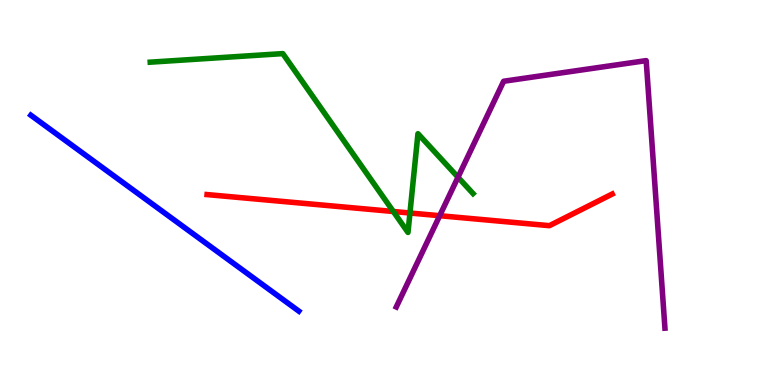[{'lines': ['blue', 'red'], 'intersections': []}, {'lines': ['green', 'red'], 'intersections': [{'x': 5.08, 'y': 4.51}, {'x': 5.29, 'y': 4.47}]}, {'lines': ['purple', 'red'], 'intersections': [{'x': 5.67, 'y': 4.4}]}, {'lines': ['blue', 'green'], 'intersections': []}, {'lines': ['blue', 'purple'], 'intersections': []}, {'lines': ['green', 'purple'], 'intersections': [{'x': 5.91, 'y': 5.4}]}]